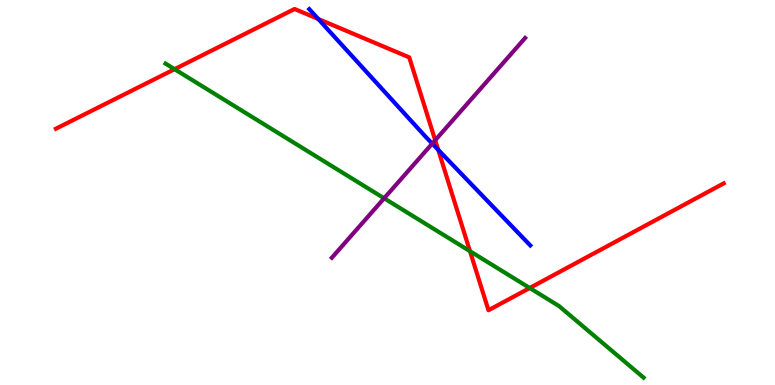[{'lines': ['blue', 'red'], 'intersections': [{'x': 4.11, 'y': 9.51}, {'x': 5.65, 'y': 6.11}]}, {'lines': ['green', 'red'], 'intersections': [{'x': 2.25, 'y': 8.2}, {'x': 6.06, 'y': 3.48}, {'x': 6.84, 'y': 2.52}]}, {'lines': ['purple', 'red'], 'intersections': [{'x': 5.62, 'y': 6.36}]}, {'lines': ['blue', 'green'], 'intersections': []}, {'lines': ['blue', 'purple'], 'intersections': [{'x': 5.58, 'y': 6.27}]}, {'lines': ['green', 'purple'], 'intersections': [{'x': 4.96, 'y': 4.85}]}]